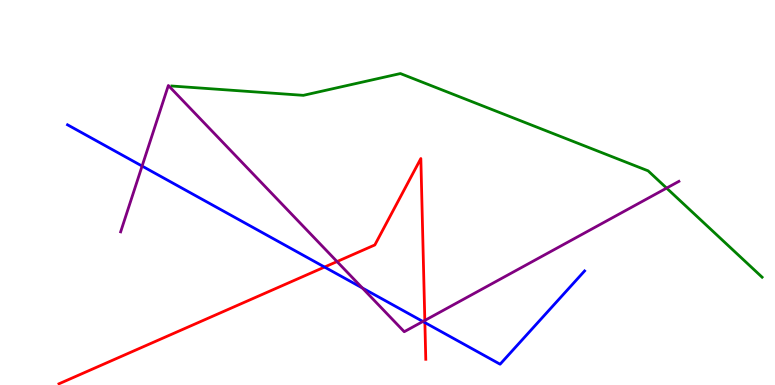[{'lines': ['blue', 'red'], 'intersections': [{'x': 4.19, 'y': 3.06}, {'x': 5.48, 'y': 1.62}]}, {'lines': ['green', 'red'], 'intersections': []}, {'lines': ['purple', 'red'], 'intersections': [{'x': 4.35, 'y': 3.21}, {'x': 5.48, 'y': 1.68}]}, {'lines': ['blue', 'green'], 'intersections': []}, {'lines': ['blue', 'purple'], 'intersections': [{'x': 1.83, 'y': 5.69}, {'x': 4.68, 'y': 2.52}, {'x': 5.46, 'y': 1.65}]}, {'lines': ['green', 'purple'], 'intersections': [{'x': 8.6, 'y': 5.11}]}]